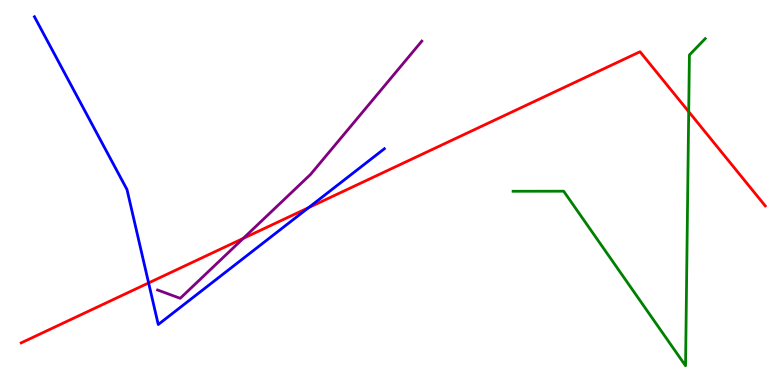[{'lines': ['blue', 'red'], 'intersections': [{'x': 1.92, 'y': 2.65}, {'x': 3.98, 'y': 4.61}]}, {'lines': ['green', 'red'], 'intersections': [{'x': 8.89, 'y': 7.1}]}, {'lines': ['purple', 'red'], 'intersections': [{'x': 3.14, 'y': 3.81}]}, {'lines': ['blue', 'green'], 'intersections': []}, {'lines': ['blue', 'purple'], 'intersections': []}, {'lines': ['green', 'purple'], 'intersections': []}]